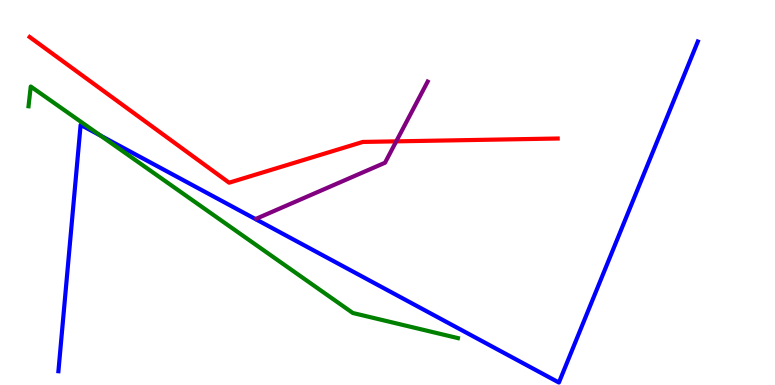[{'lines': ['blue', 'red'], 'intersections': []}, {'lines': ['green', 'red'], 'intersections': []}, {'lines': ['purple', 'red'], 'intersections': [{'x': 5.11, 'y': 6.33}]}, {'lines': ['blue', 'green'], 'intersections': [{'x': 1.3, 'y': 6.48}]}, {'lines': ['blue', 'purple'], 'intersections': []}, {'lines': ['green', 'purple'], 'intersections': []}]